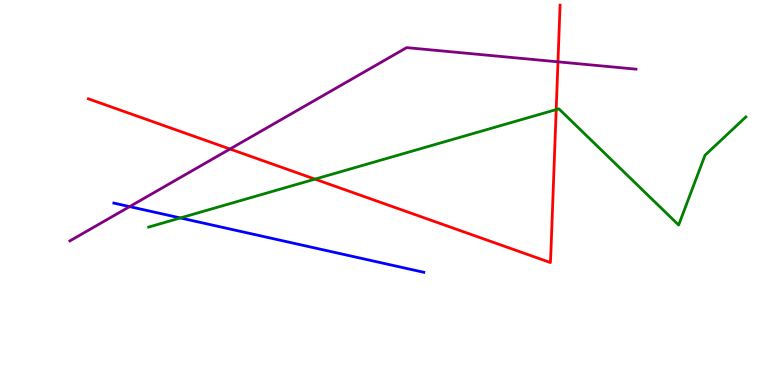[{'lines': ['blue', 'red'], 'intersections': []}, {'lines': ['green', 'red'], 'intersections': [{'x': 4.06, 'y': 5.35}, {'x': 7.18, 'y': 7.15}]}, {'lines': ['purple', 'red'], 'intersections': [{'x': 2.97, 'y': 6.13}, {'x': 7.2, 'y': 8.39}]}, {'lines': ['blue', 'green'], 'intersections': [{'x': 2.33, 'y': 4.34}]}, {'lines': ['blue', 'purple'], 'intersections': [{'x': 1.67, 'y': 4.63}]}, {'lines': ['green', 'purple'], 'intersections': []}]